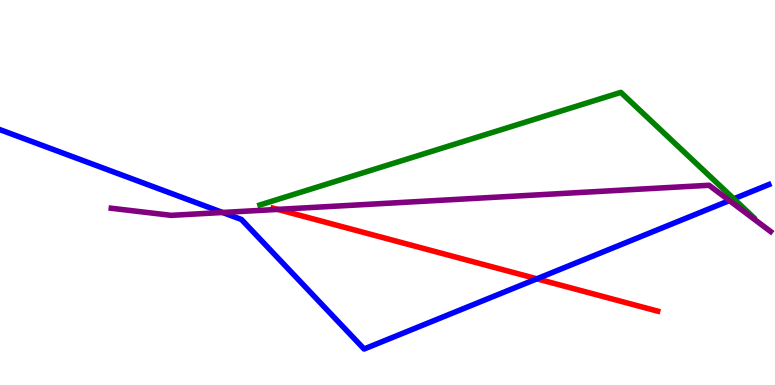[{'lines': ['blue', 'red'], 'intersections': [{'x': 6.93, 'y': 2.76}]}, {'lines': ['green', 'red'], 'intersections': []}, {'lines': ['purple', 'red'], 'intersections': [{'x': 3.58, 'y': 4.56}]}, {'lines': ['blue', 'green'], 'intersections': [{'x': 9.47, 'y': 4.84}]}, {'lines': ['blue', 'purple'], 'intersections': [{'x': 2.87, 'y': 4.48}, {'x': 9.41, 'y': 4.79}]}, {'lines': ['green', 'purple'], 'intersections': []}]